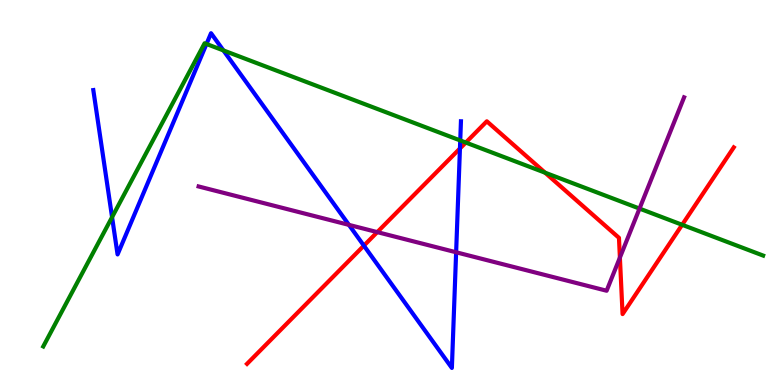[{'lines': ['blue', 'red'], 'intersections': [{'x': 4.7, 'y': 3.62}, {'x': 5.93, 'y': 6.14}]}, {'lines': ['green', 'red'], 'intersections': [{'x': 6.01, 'y': 6.3}, {'x': 7.03, 'y': 5.51}, {'x': 8.8, 'y': 4.16}]}, {'lines': ['purple', 'red'], 'intersections': [{'x': 4.87, 'y': 3.97}, {'x': 8.0, 'y': 3.31}]}, {'lines': ['blue', 'green'], 'intersections': [{'x': 1.45, 'y': 4.36}, {'x': 2.66, 'y': 8.86}, {'x': 2.88, 'y': 8.69}, {'x': 5.94, 'y': 6.35}]}, {'lines': ['blue', 'purple'], 'intersections': [{'x': 4.5, 'y': 4.16}, {'x': 5.89, 'y': 3.45}]}, {'lines': ['green', 'purple'], 'intersections': [{'x': 8.25, 'y': 4.58}]}]